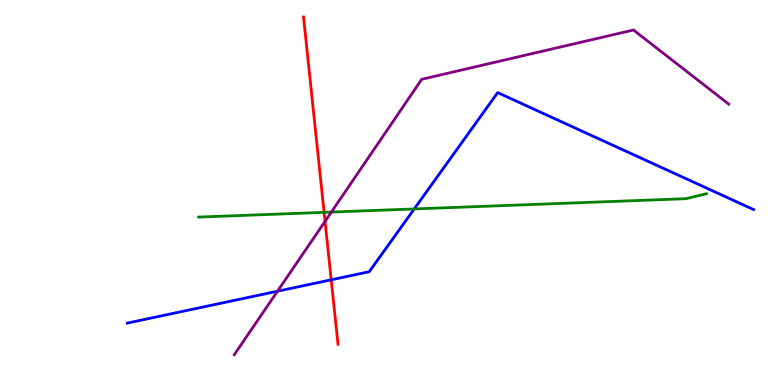[{'lines': ['blue', 'red'], 'intersections': [{'x': 4.27, 'y': 2.73}]}, {'lines': ['green', 'red'], 'intersections': [{'x': 4.18, 'y': 4.48}]}, {'lines': ['purple', 'red'], 'intersections': [{'x': 4.19, 'y': 4.25}]}, {'lines': ['blue', 'green'], 'intersections': [{'x': 5.34, 'y': 4.57}]}, {'lines': ['blue', 'purple'], 'intersections': [{'x': 3.58, 'y': 2.44}]}, {'lines': ['green', 'purple'], 'intersections': [{'x': 4.28, 'y': 4.49}]}]